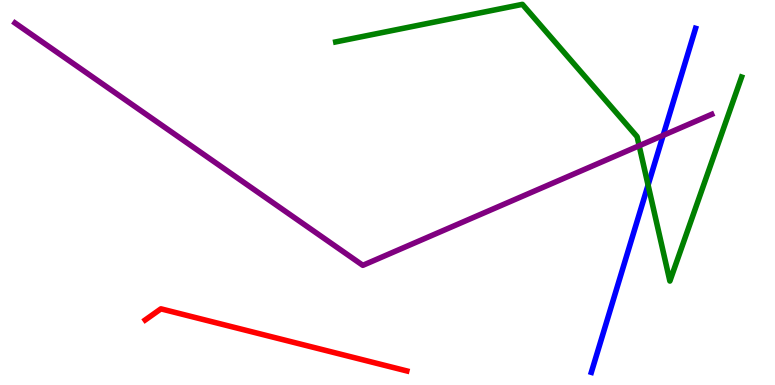[{'lines': ['blue', 'red'], 'intersections': []}, {'lines': ['green', 'red'], 'intersections': []}, {'lines': ['purple', 'red'], 'intersections': []}, {'lines': ['blue', 'green'], 'intersections': [{'x': 8.36, 'y': 5.19}]}, {'lines': ['blue', 'purple'], 'intersections': [{'x': 8.56, 'y': 6.48}]}, {'lines': ['green', 'purple'], 'intersections': [{'x': 8.25, 'y': 6.21}]}]